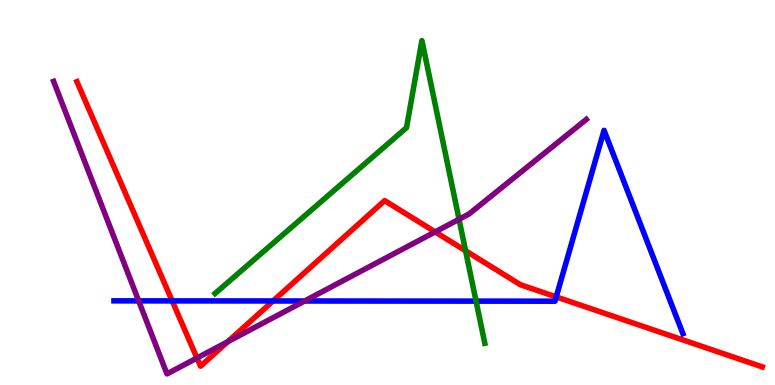[{'lines': ['blue', 'red'], 'intersections': [{'x': 2.22, 'y': 2.18}, {'x': 3.52, 'y': 2.18}, {'x': 7.18, 'y': 2.29}]}, {'lines': ['green', 'red'], 'intersections': [{'x': 6.01, 'y': 3.49}]}, {'lines': ['purple', 'red'], 'intersections': [{'x': 2.54, 'y': 0.701}, {'x': 2.94, 'y': 1.12}, {'x': 5.61, 'y': 3.98}]}, {'lines': ['blue', 'green'], 'intersections': [{'x': 6.14, 'y': 2.18}]}, {'lines': ['blue', 'purple'], 'intersections': [{'x': 1.79, 'y': 2.19}, {'x': 3.93, 'y': 2.18}]}, {'lines': ['green', 'purple'], 'intersections': [{'x': 5.92, 'y': 4.31}]}]